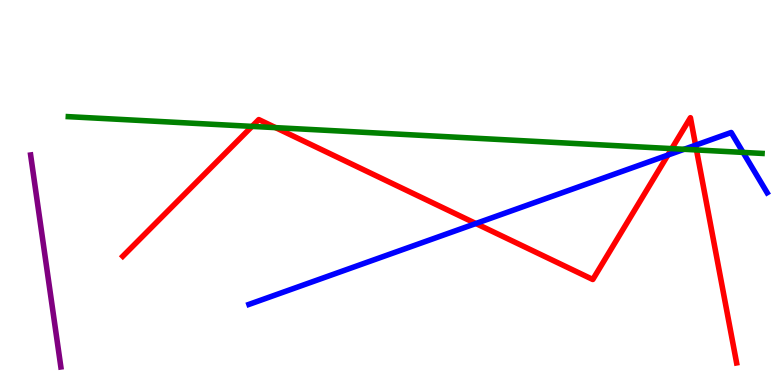[{'lines': ['blue', 'red'], 'intersections': [{'x': 6.14, 'y': 4.19}, {'x': 8.62, 'y': 5.97}, {'x': 8.98, 'y': 6.23}]}, {'lines': ['green', 'red'], 'intersections': [{'x': 3.25, 'y': 6.72}, {'x': 3.56, 'y': 6.68}, {'x': 8.67, 'y': 6.14}, {'x': 8.99, 'y': 6.11}]}, {'lines': ['purple', 'red'], 'intersections': []}, {'lines': ['blue', 'green'], 'intersections': [{'x': 8.83, 'y': 6.12}, {'x': 9.59, 'y': 6.04}]}, {'lines': ['blue', 'purple'], 'intersections': []}, {'lines': ['green', 'purple'], 'intersections': []}]